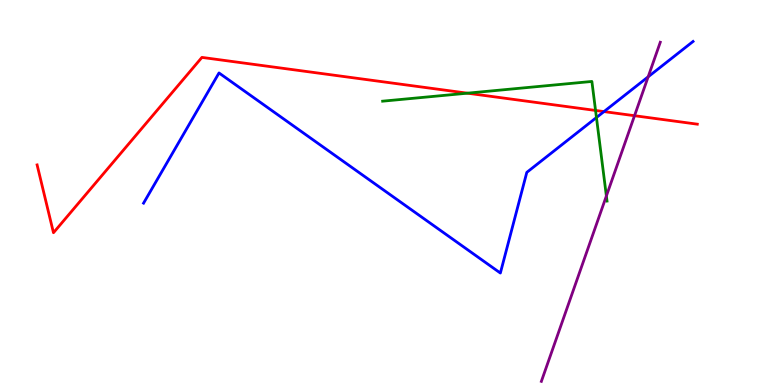[{'lines': ['blue', 'red'], 'intersections': [{'x': 7.79, 'y': 7.1}]}, {'lines': ['green', 'red'], 'intersections': [{'x': 6.03, 'y': 7.58}, {'x': 7.68, 'y': 7.13}]}, {'lines': ['purple', 'red'], 'intersections': [{'x': 8.19, 'y': 6.99}]}, {'lines': ['blue', 'green'], 'intersections': [{'x': 7.7, 'y': 6.95}]}, {'lines': ['blue', 'purple'], 'intersections': [{'x': 8.36, 'y': 8.0}]}, {'lines': ['green', 'purple'], 'intersections': [{'x': 7.82, 'y': 4.91}]}]